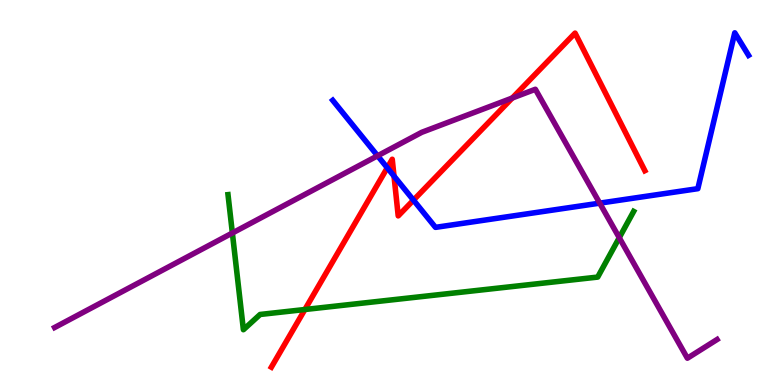[{'lines': ['blue', 'red'], 'intersections': [{'x': 5.0, 'y': 5.64}, {'x': 5.08, 'y': 5.43}, {'x': 5.34, 'y': 4.8}]}, {'lines': ['green', 'red'], 'intersections': [{'x': 3.93, 'y': 1.96}]}, {'lines': ['purple', 'red'], 'intersections': [{'x': 6.61, 'y': 7.45}]}, {'lines': ['blue', 'green'], 'intersections': []}, {'lines': ['blue', 'purple'], 'intersections': [{'x': 4.87, 'y': 5.95}, {'x': 7.74, 'y': 4.72}]}, {'lines': ['green', 'purple'], 'intersections': [{'x': 3.0, 'y': 3.95}, {'x': 7.99, 'y': 3.83}]}]